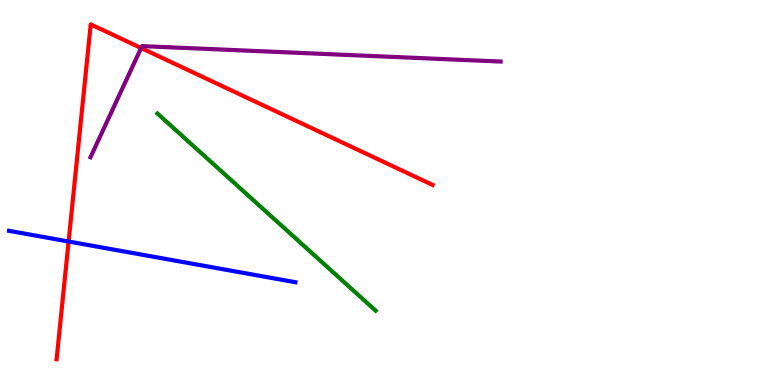[{'lines': ['blue', 'red'], 'intersections': [{'x': 0.885, 'y': 3.73}]}, {'lines': ['green', 'red'], 'intersections': []}, {'lines': ['purple', 'red'], 'intersections': [{'x': 1.82, 'y': 8.75}]}, {'lines': ['blue', 'green'], 'intersections': []}, {'lines': ['blue', 'purple'], 'intersections': []}, {'lines': ['green', 'purple'], 'intersections': []}]